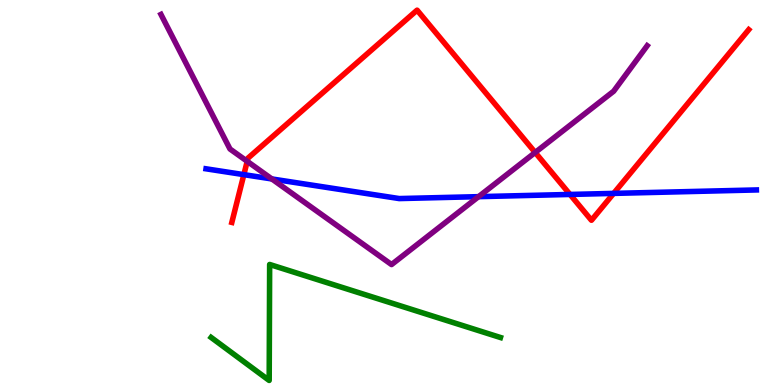[{'lines': ['blue', 'red'], 'intersections': [{'x': 3.15, 'y': 5.46}, {'x': 7.36, 'y': 4.95}, {'x': 7.92, 'y': 4.98}]}, {'lines': ['green', 'red'], 'intersections': []}, {'lines': ['purple', 'red'], 'intersections': [{'x': 3.19, 'y': 5.81}, {'x': 6.91, 'y': 6.04}]}, {'lines': ['blue', 'green'], 'intersections': []}, {'lines': ['blue', 'purple'], 'intersections': [{'x': 3.51, 'y': 5.35}, {'x': 6.17, 'y': 4.89}]}, {'lines': ['green', 'purple'], 'intersections': []}]